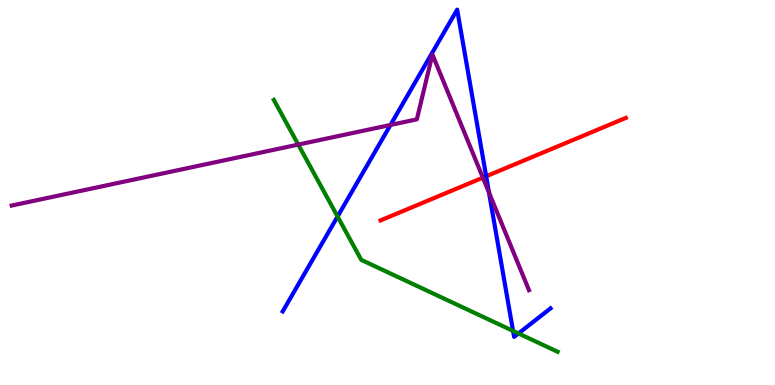[{'lines': ['blue', 'red'], 'intersections': [{'x': 6.27, 'y': 5.42}]}, {'lines': ['green', 'red'], 'intersections': []}, {'lines': ['purple', 'red'], 'intersections': [{'x': 6.23, 'y': 5.39}]}, {'lines': ['blue', 'green'], 'intersections': [{'x': 4.36, 'y': 4.38}, {'x': 6.62, 'y': 1.41}, {'x': 6.69, 'y': 1.34}]}, {'lines': ['blue', 'purple'], 'intersections': [{'x': 5.04, 'y': 6.75}, {'x': 6.31, 'y': 5.0}]}, {'lines': ['green', 'purple'], 'intersections': [{'x': 3.85, 'y': 6.24}]}]